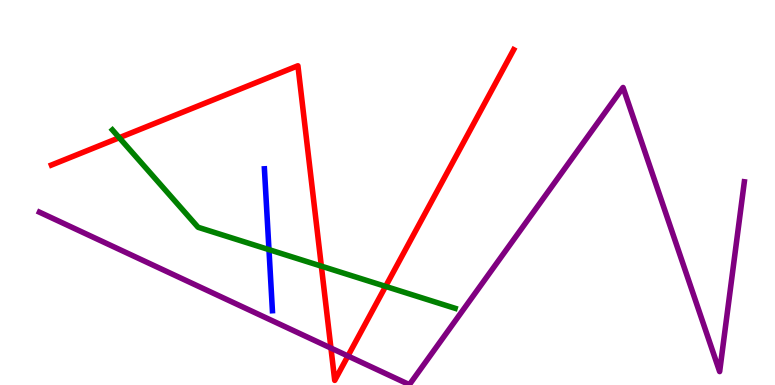[{'lines': ['blue', 'red'], 'intersections': []}, {'lines': ['green', 'red'], 'intersections': [{'x': 1.54, 'y': 6.42}, {'x': 4.15, 'y': 3.09}, {'x': 4.98, 'y': 2.56}]}, {'lines': ['purple', 'red'], 'intersections': [{'x': 4.27, 'y': 0.959}, {'x': 4.49, 'y': 0.753}]}, {'lines': ['blue', 'green'], 'intersections': [{'x': 3.47, 'y': 3.52}]}, {'lines': ['blue', 'purple'], 'intersections': []}, {'lines': ['green', 'purple'], 'intersections': []}]